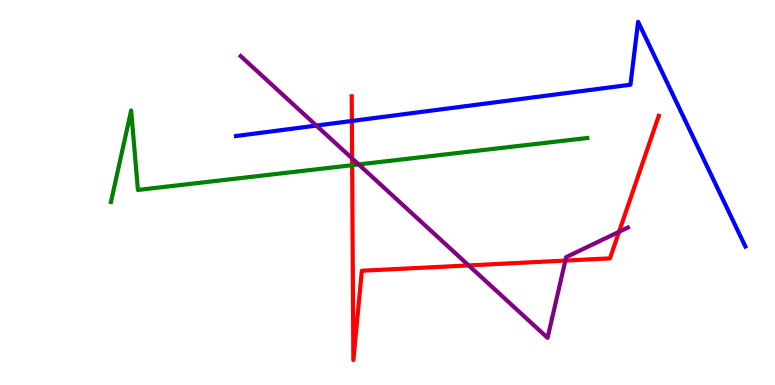[{'lines': ['blue', 'red'], 'intersections': [{'x': 4.54, 'y': 6.86}]}, {'lines': ['green', 'red'], 'intersections': [{'x': 4.54, 'y': 5.71}]}, {'lines': ['purple', 'red'], 'intersections': [{'x': 4.54, 'y': 5.89}, {'x': 6.05, 'y': 3.11}, {'x': 7.3, 'y': 3.23}, {'x': 7.99, 'y': 3.98}]}, {'lines': ['blue', 'green'], 'intersections': []}, {'lines': ['blue', 'purple'], 'intersections': [{'x': 4.08, 'y': 6.74}]}, {'lines': ['green', 'purple'], 'intersections': [{'x': 4.63, 'y': 5.73}]}]